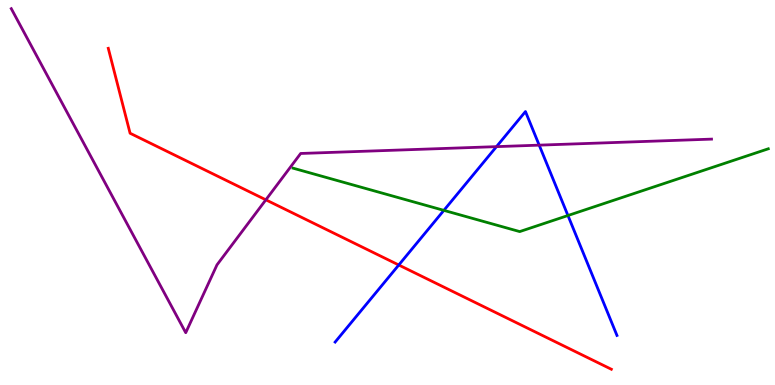[{'lines': ['blue', 'red'], 'intersections': [{'x': 5.15, 'y': 3.12}]}, {'lines': ['green', 'red'], 'intersections': []}, {'lines': ['purple', 'red'], 'intersections': [{'x': 3.43, 'y': 4.81}]}, {'lines': ['blue', 'green'], 'intersections': [{'x': 5.73, 'y': 4.54}, {'x': 7.33, 'y': 4.4}]}, {'lines': ['blue', 'purple'], 'intersections': [{'x': 6.41, 'y': 6.19}, {'x': 6.96, 'y': 6.23}]}, {'lines': ['green', 'purple'], 'intersections': []}]